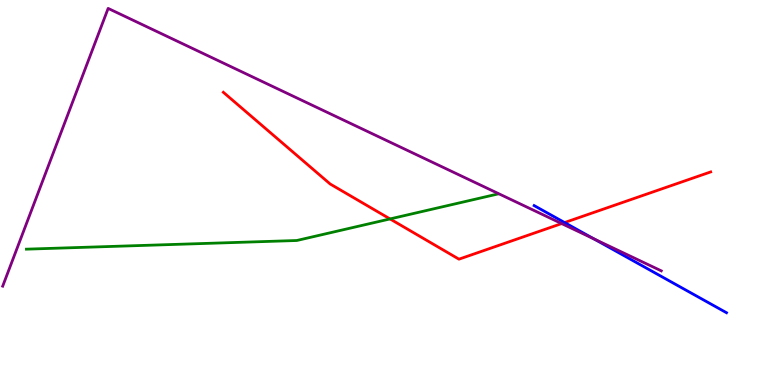[{'lines': ['blue', 'red'], 'intersections': [{'x': 7.29, 'y': 4.22}]}, {'lines': ['green', 'red'], 'intersections': [{'x': 5.03, 'y': 4.31}]}, {'lines': ['purple', 'red'], 'intersections': [{'x': 7.25, 'y': 4.19}]}, {'lines': ['blue', 'green'], 'intersections': []}, {'lines': ['blue', 'purple'], 'intersections': [{'x': 7.66, 'y': 3.79}]}, {'lines': ['green', 'purple'], 'intersections': []}]